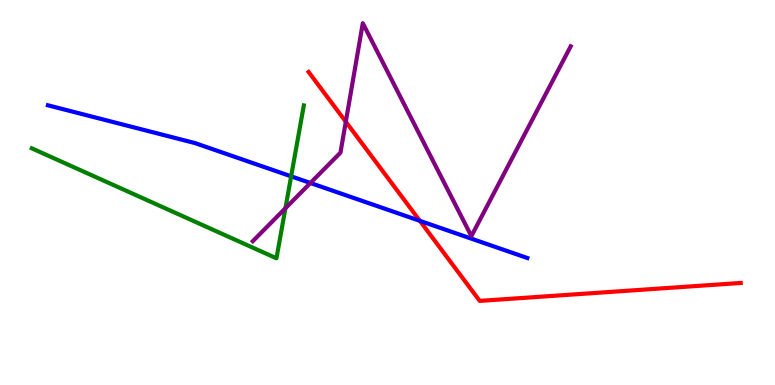[{'lines': ['blue', 'red'], 'intersections': [{'x': 5.42, 'y': 4.26}]}, {'lines': ['green', 'red'], 'intersections': []}, {'lines': ['purple', 'red'], 'intersections': [{'x': 4.46, 'y': 6.84}]}, {'lines': ['blue', 'green'], 'intersections': [{'x': 3.76, 'y': 5.42}]}, {'lines': ['blue', 'purple'], 'intersections': [{'x': 4.01, 'y': 5.25}]}, {'lines': ['green', 'purple'], 'intersections': [{'x': 3.68, 'y': 4.59}]}]